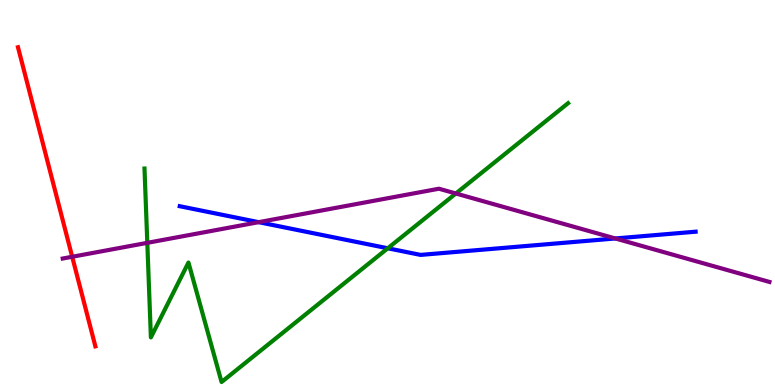[{'lines': ['blue', 'red'], 'intersections': []}, {'lines': ['green', 'red'], 'intersections': []}, {'lines': ['purple', 'red'], 'intersections': [{'x': 0.932, 'y': 3.33}]}, {'lines': ['blue', 'green'], 'intersections': [{'x': 5.0, 'y': 3.55}]}, {'lines': ['blue', 'purple'], 'intersections': [{'x': 3.34, 'y': 4.23}, {'x': 7.94, 'y': 3.81}]}, {'lines': ['green', 'purple'], 'intersections': [{'x': 1.9, 'y': 3.69}, {'x': 5.88, 'y': 4.97}]}]